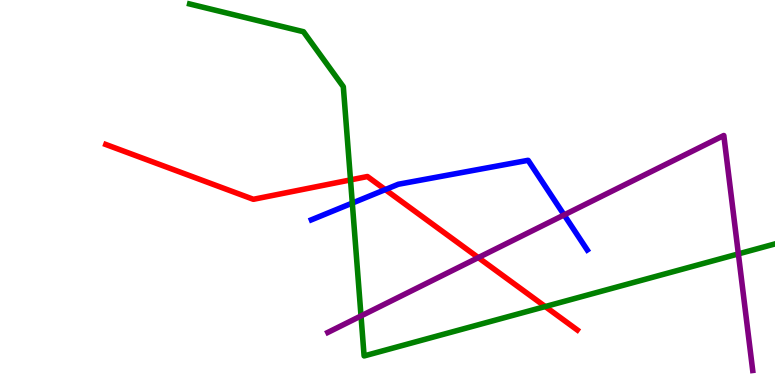[{'lines': ['blue', 'red'], 'intersections': [{'x': 4.97, 'y': 5.08}]}, {'lines': ['green', 'red'], 'intersections': [{'x': 4.52, 'y': 5.33}, {'x': 7.04, 'y': 2.04}]}, {'lines': ['purple', 'red'], 'intersections': [{'x': 6.17, 'y': 3.31}]}, {'lines': ['blue', 'green'], 'intersections': [{'x': 4.55, 'y': 4.73}]}, {'lines': ['blue', 'purple'], 'intersections': [{'x': 7.28, 'y': 4.42}]}, {'lines': ['green', 'purple'], 'intersections': [{'x': 4.66, 'y': 1.79}, {'x': 9.53, 'y': 3.41}]}]